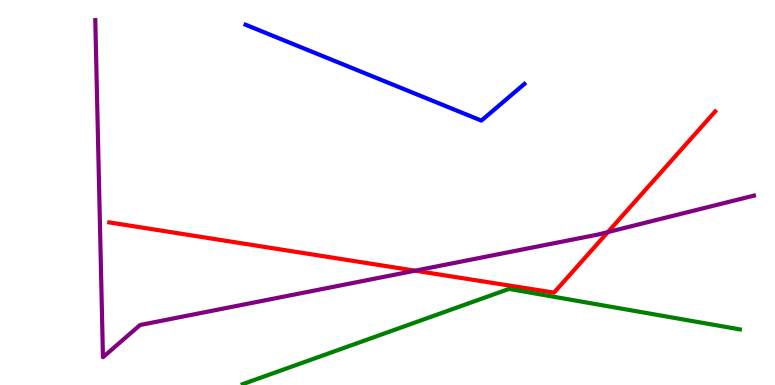[{'lines': ['blue', 'red'], 'intersections': []}, {'lines': ['green', 'red'], 'intersections': []}, {'lines': ['purple', 'red'], 'intersections': [{'x': 5.36, 'y': 2.97}, {'x': 7.84, 'y': 3.97}]}, {'lines': ['blue', 'green'], 'intersections': []}, {'lines': ['blue', 'purple'], 'intersections': []}, {'lines': ['green', 'purple'], 'intersections': []}]